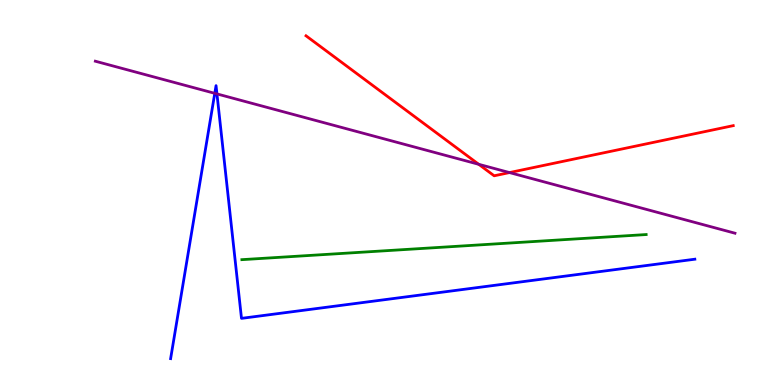[{'lines': ['blue', 'red'], 'intersections': []}, {'lines': ['green', 'red'], 'intersections': []}, {'lines': ['purple', 'red'], 'intersections': [{'x': 6.18, 'y': 5.73}, {'x': 6.57, 'y': 5.52}]}, {'lines': ['blue', 'green'], 'intersections': []}, {'lines': ['blue', 'purple'], 'intersections': [{'x': 2.77, 'y': 7.58}, {'x': 2.8, 'y': 7.56}]}, {'lines': ['green', 'purple'], 'intersections': []}]